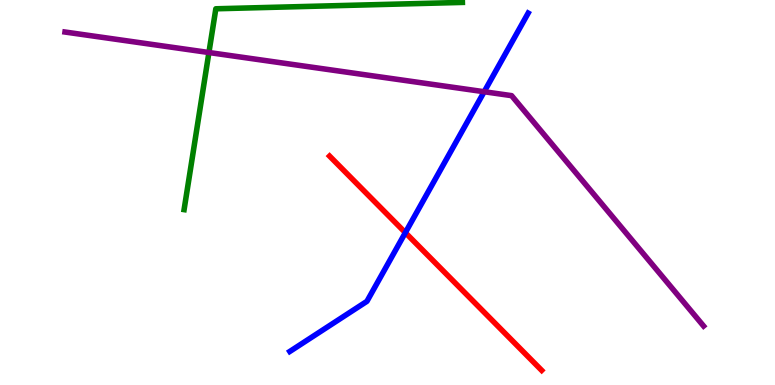[{'lines': ['blue', 'red'], 'intersections': [{'x': 5.23, 'y': 3.96}]}, {'lines': ['green', 'red'], 'intersections': []}, {'lines': ['purple', 'red'], 'intersections': []}, {'lines': ['blue', 'green'], 'intersections': []}, {'lines': ['blue', 'purple'], 'intersections': [{'x': 6.25, 'y': 7.62}]}, {'lines': ['green', 'purple'], 'intersections': [{'x': 2.7, 'y': 8.64}]}]